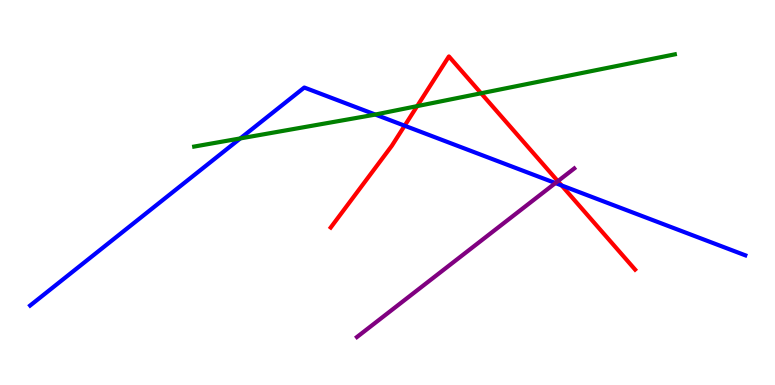[{'lines': ['blue', 'red'], 'intersections': [{'x': 5.22, 'y': 6.73}, {'x': 7.25, 'y': 5.18}]}, {'lines': ['green', 'red'], 'intersections': [{'x': 5.38, 'y': 7.24}, {'x': 6.21, 'y': 7.58}]}, {'lines': ['purple', 'red'], 'intersections': [{'x': 7.2, 'y': 5.29}]}, {'lines': ['blue', 'green'], 'intersections': [{'x': 3.1, 'y': 6.4}, {'x': 4.84, 'y': 7.02}]}, {'lines': ['blue', 'purple'], 'intersections': [{'x': 7.17, 'y': 5.24}]}, {'lines': ['green', 'purple'], 'intersections': []}]